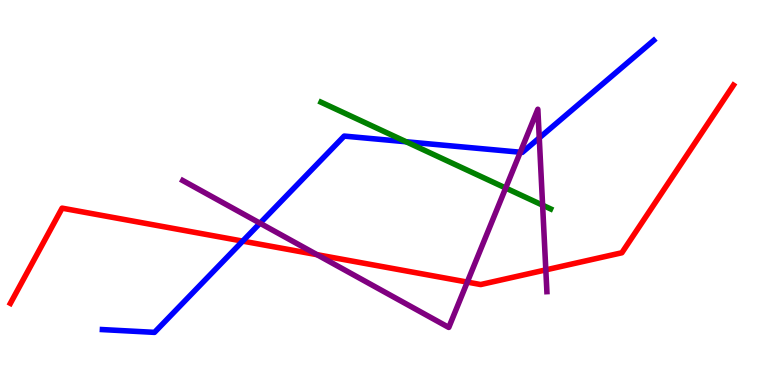[{'lines': ['blue', 'red'], 'intersections': [{'x': 3.13, 'y': 3.74}]}, {'lines': ['green', 'red'], 'intersections': []}, {'lines': ['purple', 'red'], 'intersections': [{'x': 4.09, 'y': 3.39}, {'x': 6.03, 'y': 2.67}, {'x': 7.04, 'y': 2.99}]}, {'lines': ['blue', 'green'], 'intersections': [{'x': 5.24, 'y': 6.32}]}, {'lines': ['blue', 'purple'], 'intersections': [{'x': 3.35, 'y': 4.2}, {'x': 6.71, 'y': 6.05}, {'x': 6.96, 'y': 6.42}]}, {'lines': ['green', 'purple'], 'intersections': [{'x': 6.52, 'y': 5.12}, {'x': 7.0, 'y': 4.67}]}]